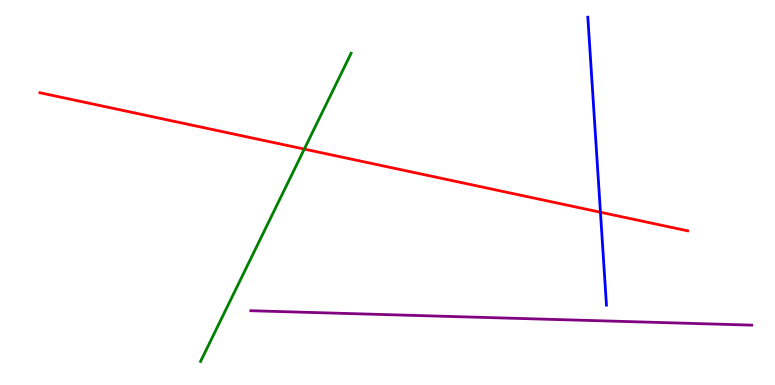[{'lines': ['blue', 'red'], 'intersections': [{'x': 7.75, 'y': 4.49}]}, {'lines': ['green', 'red'], 'intersections': [{'x': 3.93, 'y': 6.13}]}, {'lines': ['purple', 'red'], 'intersections': []}, {'lines': ['blue', 'green'], 'intersections': []}, {'lines': ['blue', 'purple'], 'intersections': []}, {'lines': ['green', 'purple'], 'intersections': []}]